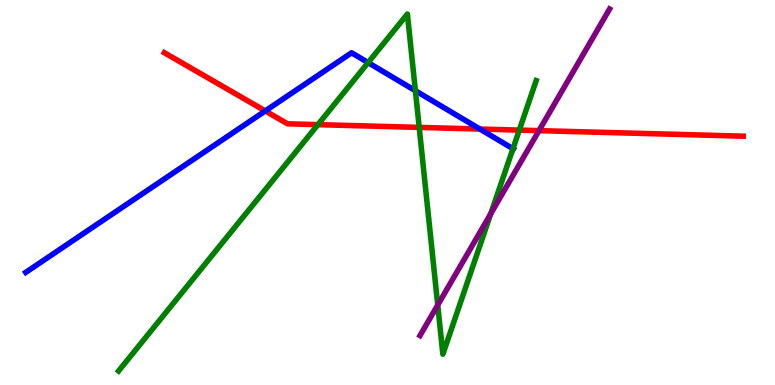[{'lines': ['blue', 'red'], 'intersections': [{'x': 3.42, 'y': 7.12}, {'x': 6.19, 'y': 6.65}]}, {'lines': ['green', 'red'], 'intersections': [{'x': 4.1, 'y': 6.76}, {'x': 5.41, 'y': 6.69}, {'x': 6.7, 'y': 6.62}]}, {'lines': ['purple', 'red'], 'intersections': [{'x': 6.95, 'y': 6.61}]}, {'lines': ['blue', 'green'], 'intersections': [{'x': 4.75, 'y': 8.37}, {'x': 5.36, 'y': 7.64}, {'x': 6.62, 'y': 6.14}]}, {'lines': ['blue', 'purple'], 'intersections': []}, {'lines': ['green', 'purple'], 'intersections': [{'x': 5.65, 'y': 2.08}, {'x': 6.33, 'y': 4.45}]}]